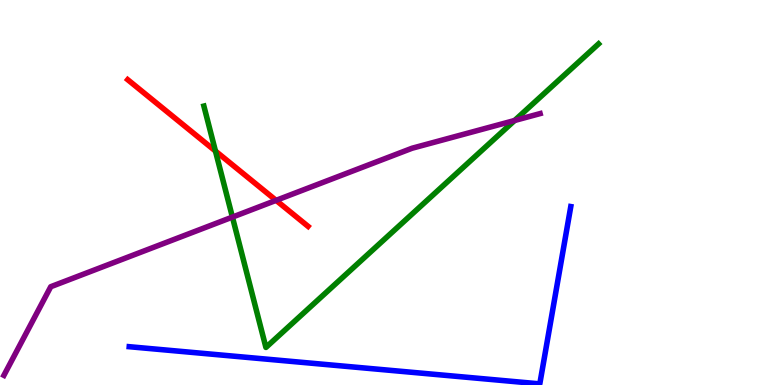[{'lines': ['blue', 'red'], 'intersections': []}, {'lines': ['green', 'red'], 'intersections': [{'x': 2.78, 'y': 6.08}]}, {'lines': ['purple', 'red'], 'intersections': [{'x': 3.56, 'y': 4.8}]}, {'lines': ['blue', 'green'], 'intersections': []}, {'lines': ['blue', 'purple'], 'intersections': []}, {'lines': ['green', 'purple'], 'intersections': [{'x': 3.0, 'y': 4.36}, {'x': 6.64, 'y': 6.87}]}]